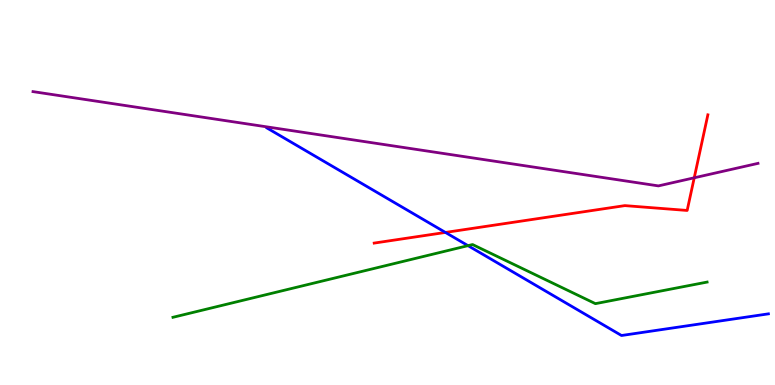[{'lines': ['blue', 'red'], 'intersections': [{'x': 5.75, 'y': 3.96}]}, {'lines': ['green', 'red'], 'intersections': []}, {'lines': ['purple', 'red'], 'intersections': [{'x': 8.96, 'y': 5.38}]}, {'lines': ['blue', 'green'], 'intersections': [{'x': 6.04, 'y': 3.62}]}, {'lines': ['blue', 'purple'], 'intersections': []}, {'lines': ['green', 'purple'], 'intersections': []}]